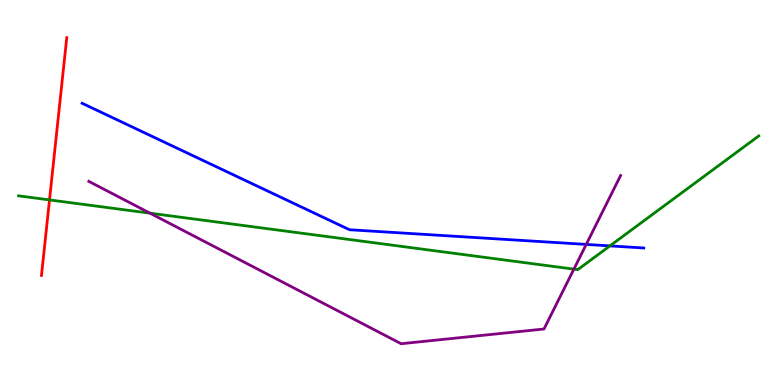[{'lines': ['blue', 'red'], 'intersections': []}, {'lines': ['green', 'red'], 'intersections': [{'x': 0.639, 'y': 4.81}]}, {'lines': ['purple', 'red'], 'intersections': []}, {'lines': ['blue', 'green'], 'intersections': [{'x': 7.87, 'y': 3.61}]}, {'lines': ['blue', 'purple'], 'intersections': [{'x': 7.56, 'y': 3.65}]}, {'lines': ['green', 'purple'], 'intersections': [{'x': 1.94, 'y': 4.46}, {'x': 7.4, 'y': 3.01}]}]